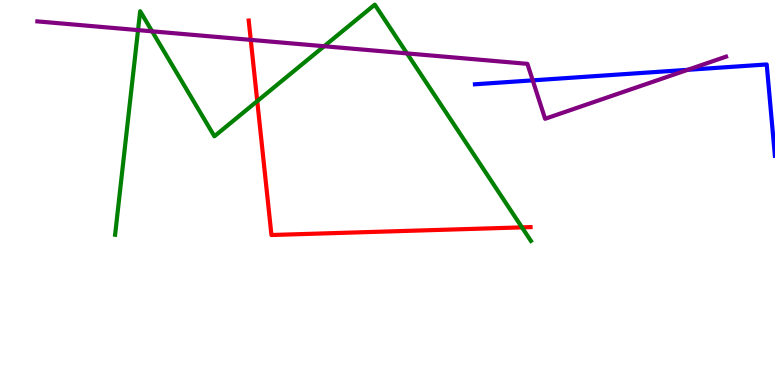[{'lines': ['blue', 'red'], 'intersections': []}, {'lines': ['green', 'red'], 'intersections': [{'x': 3.32, 'y': 7.37}, {'x': 6.74, 'y': 4.09}]}, {'lines': ['purple', 'red'], 'intersections': [{'x': 3.24, 'y': 8.96}]}, {'lines': ['blue', 'green'], 'intersections': []}, {'lines': ['blue', 'purple'], 'intersections': [{'x': 6.87, 'y': 7.91}, {'x': 8.87, 'y': 8.19}]}, {'lines': ['green', 'purple'], 'intersections': [{'x': 1.78, 'y': 9.22}, {'x': 1.96, 'y': 9.19}, {'x': 4.18, 'y': 8.8}, {'x': 5.25, 'y': 8.61}]}]